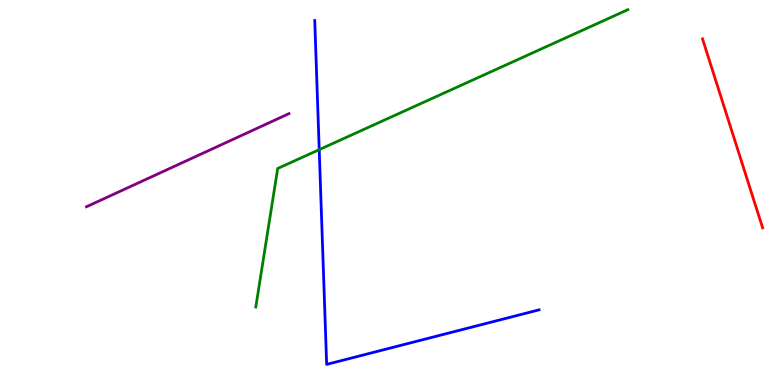[{'lines': ['blue', 'red'], 'intersections': []}, {'lines': ['green', 'red'], 'intersections': []}, {'lines': ['purple', 'red'], 'intersections': []}, {'lines': ['blue', 'green'], 'intersections': [{'x': 4.12, 'y': 6.11}]}, {'lines': ['blue', 'purple'], 'intersections': []}, {'lines': ['green', 'purple'], 'intersections': []}]